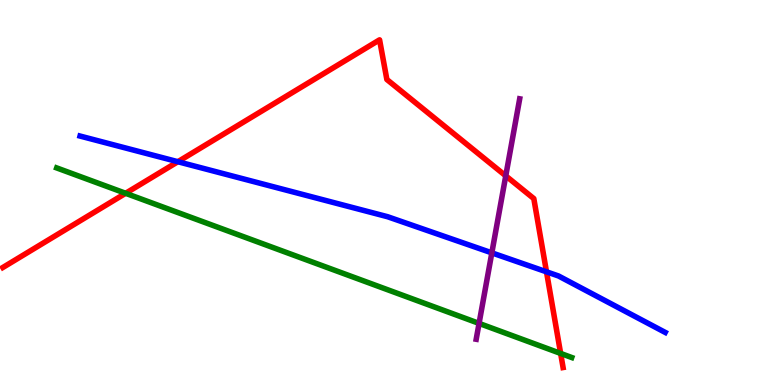[{'lines': ['blue', 'red'], 'intersections': [{'x': 2.3, 'y': 5.8}, {'x': 7.05, 'y': 2.94}]}, {'lines': ['green', 'red'], 'intersections': [{'x': 1.62, 'y': 4.98}, {'x': 7.23, 'y': 0.82}]}, {'lines': ['purple', 'red'], 'intersections': [{'x': 6.53, 'y': 5.43}]}, {'lines': ['blue', 'green'], 'intersections': []}, {'lines': ['blue', 'purple'], 'intersections': [{'x': 6.35, 'y': 3.43}]}, {'lines': ['green', 'purple'], 'intersections': [{'x': 6.18, 'y': 1.6}]}]